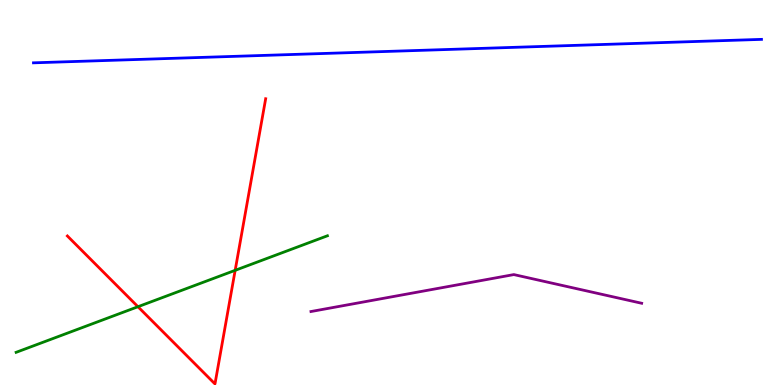[{'lines': ['blue', 'red'], 'intersections': []}, {'lines': ['green', 'red'], 'intersections': [{'x': 1.78, 'y': 2.03}, {'x': 3.03, 'y': 2.98}]}, {'lines': ['purple', 'red'], 'intersections': []}, {'lines': ['blue', 'green'], 'intersections': []}, {'lines': ['blue', 'purple'], 'intersections': []}, {'lines': ['green', 'purple'], 'intersections': []}]